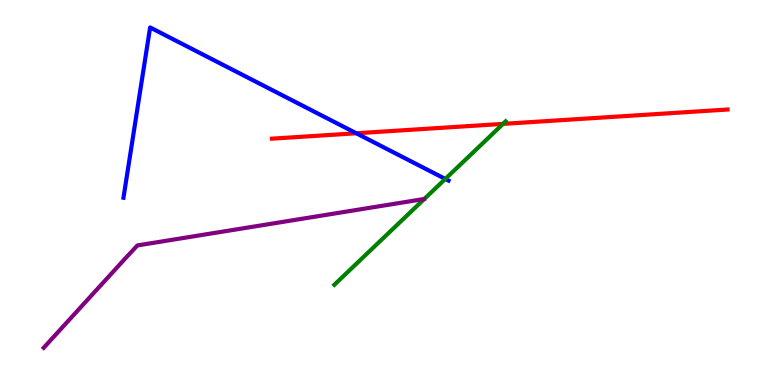[{'lines': ['blue', 'red'], 'intersections': [{'x': 4.6, 'y': 6.54}]}, {'lines': ['green', 'red'], 'intersections': [{'x': 6.49, 'y': 6.78}]}, {'lines': ['purple', 'red'], 'intersections': []}, {'lines': ['blue', 'green'], 'intersections': [{'x': 5.75, 'y': 5.35}]}, {'lines': ['blue', 'purple'], 'intersections': []}, {'lines': ['green', 'purple'], 'intersections': []}]